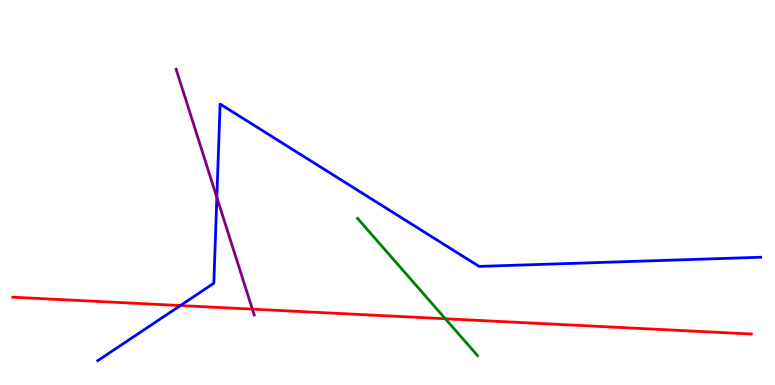[{'lines': ['blue', 'red'], 'intersections': [{'x': 2.33, 'y': 2.06}]}, {'lines': ['green', 'red'], 'intersections': [{'x': 5.75, 'y': 1.72}]}, {'lines': ['purple', 'red'], 'intersections': [{'x': 3.26, 'y': 1.97}]}, {'lines': ['blue', 'green'], 'intersections': []}, {'lines': ['blue', 'purple'], 'intersections': [{'x': 2.8, 'y': 4.87}]}, {'lines': ['green', 'purple'], 'intersections': []}]